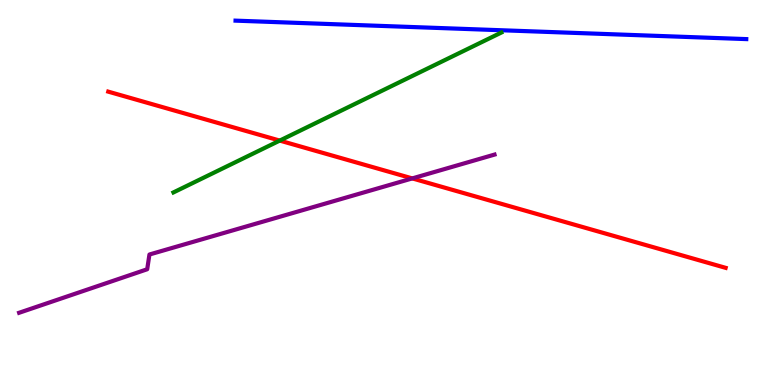[{'lines': ['blue', 'red'], 'intersections': []}, {'lines': ['green', 'red'], 'intersections': [{'x': 3.61, 'y': 6.35}]}, {'lines': ['purple', 'red'], 'intersections': [{'x': 5.32, 'y': 5.37}]}, {'lines': ['blue', 'green'], 'intersections': []}, {'lines': ['blue', 'purple'], 'intersections': []}, {'lines': ['green', 'purple'], 'intersections': []}]